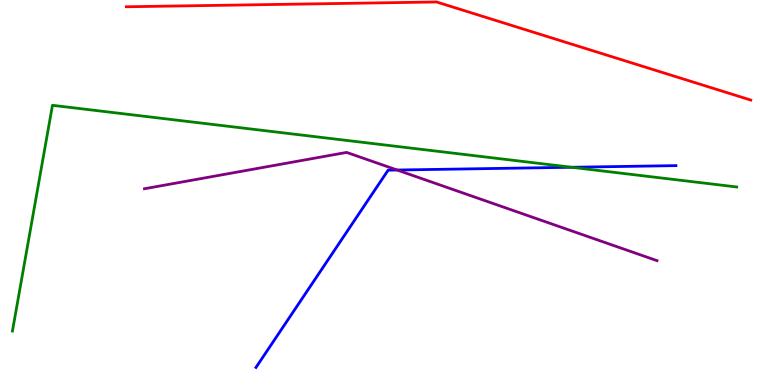[{'lines': ['blue', 'red'], 'intersections': []}, {'lines': ['green', 'red'], 'intersections': []}, {'lines': ['purple', 'red'], 'intersections': []}, {'lines': ['blue', 'green'], 'intersections': [{'x': 7.37, 'y': 5.66}]}, {'lines': ['blue', 'purple'], 'intersections': [{'x': 5.12, 'y': 5.58}]}, {'lines': ['green', 'purple'], 'intersections': []}]